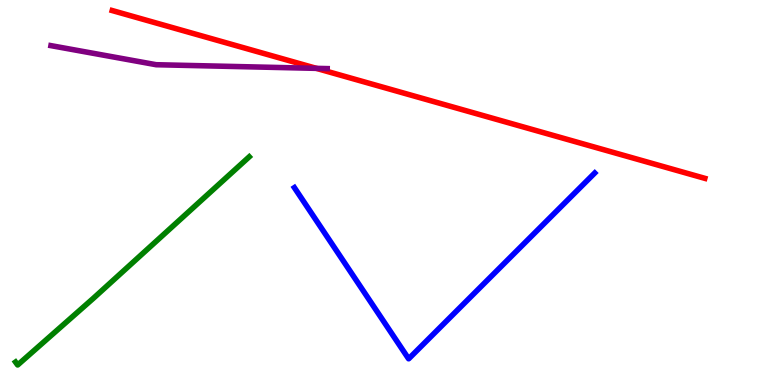[{'lines': ['blue', 'red'], 'intersections': []}, {'lines': ['green', 'red'], 'intersections': []}, {'lines': ['purple', 'red'], 'intersections': [{'x': 4.08, 'y': 8.22}]}, {'lines': ['blue', 'green'], 'intersections': []}, {'lines': ['blue', 'purple'], 'intersections': []}, {'lines': ['green', 'purple'], 'intersections': []}]